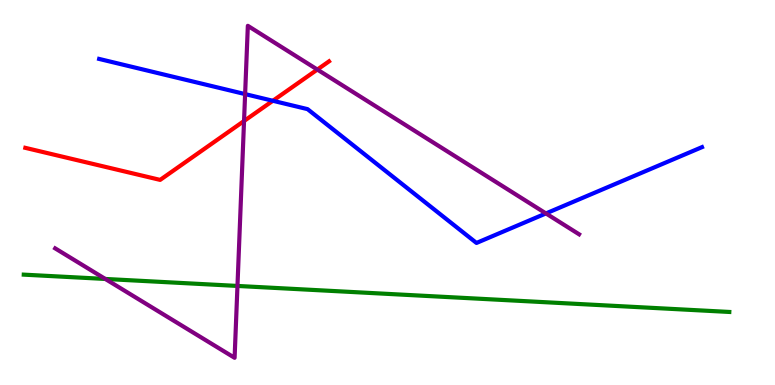[{'lines': ['blue', 'red'], 'intersections': [{'x': 3.52, 'y': 7.38}]}, {'lines': ['green', 'red'], 'intersections': []}, {'lines': ['purple', 'red'], 'intersections': [{'x': 3.15, 'y': 6.86}, {'x': 4.09, 'y': 8.19}]}, {'lines': ['blue', 'green'], 'intersections': []}, {'lines': ['blue', 'purple'], 'intersections': [{'x': 3.16, 'y': 7.56}, {'x': 7.04, 'y': 4.46}]}, {'lines': ['green', 'purple'], 'intersections': [{'x': 1.36, 'y': 2.75}, {'x': 3.06, 'y': 2.57}]}]